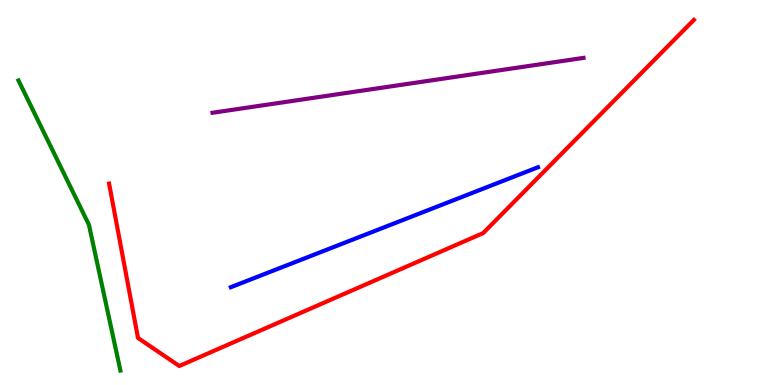[{'lines': ['blue', 'red'], 'intersections': []}, {'lines': ['green', 'red'], 'intersections': []}, {'lines': ['purple', 'red'], 'intersections': []}, {'lines': ['blue', 'green'], 'intersections': []}, {'lines': ['blue', 'purple'], 'intersections': []}, {'lines': ['green', 'purple'], 'intersections': []}]